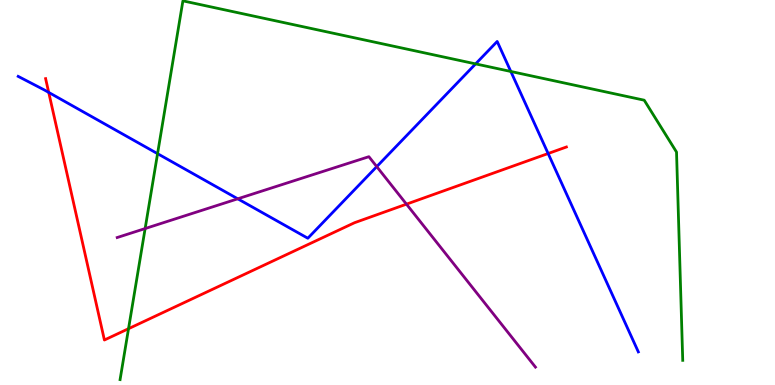[{'lines': ['blue', 'red'], 'intersections': [{'x': 0.629, 'y': 7.6}, {'x': 7.07, 'y': 6.01}]}, {'lines': ['green', 'red'], 'intersections': [{'x': 1.66, 'y': 1.46}]}, {'lines': ['purple', 'red'], 'intersections': [{'x': 5.24, 'y': 4.7}]}, {'lines': ['blue', 'green'], 'intersections': [{'x': 2.03, 'y': 6.01}, {'x': 6.14, 'y': 8.34}, {'x': 6.59, 'y': 8.14}]}, {'lines': ['blue', 'purple'], 'intersections': [{'x': 3.07, 'y': 4.84}, {'x': 4.86, 'y': 5.67}]}, {'lines': ['green', 'purple'], 'intersections': [{'x': 1.87, 'y': 4.06}]}]